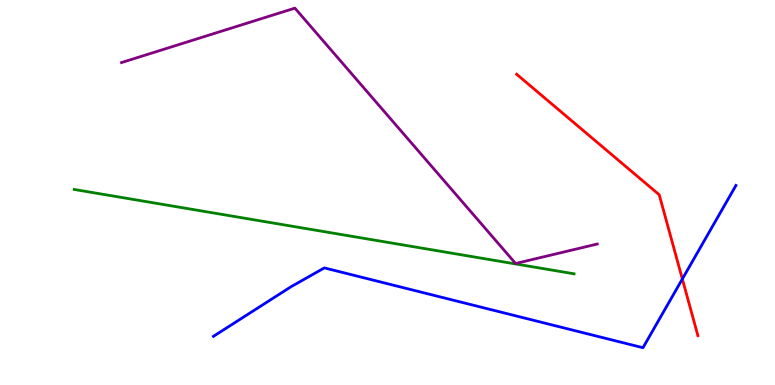[{'lines': ['blue', 'red'], 'intersections': [{'x': 8.8, 'y': 2.75}]}, {'lines': ['green', 'red'], 'intersections': []}, {'lines': ['purple', 'red'], 'intersections': []}, {'lines': ['blue', 'green'], 'intersections': []}, {'lines': ['blue', 'purple'], 'intersections': []}, {'lines': ['green', 'purple'], 'intersections': []}]